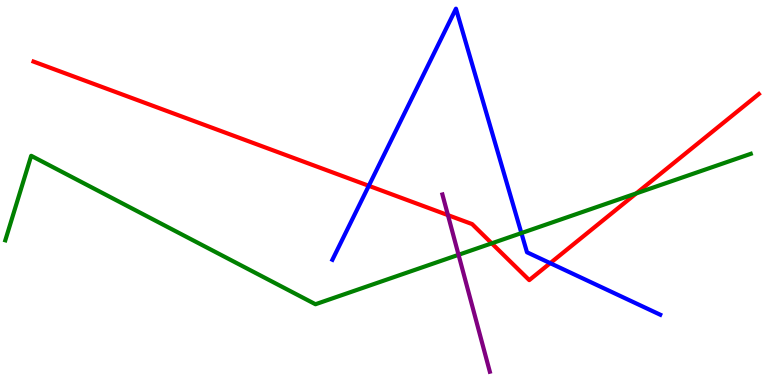[{'lines': ['blue', 'red'], 'intersections': [{'x': 4.76, 'y': 5.17}, {'x': 7.1, 'y': 3.16}]}, {'lines': ['green', 'red'], 'intersections': [{'x': 6.35, 'y': 3.68}, {'x': 8.21, 'y': 4.98}]}, {'lines': ['purple', 'red'], 'intersections': [{'x': 5.78, 'y': 4.41}]}, {'lines': ['blue', 'green'], 'intersections': [{'x': 6.73, 'y': 3.95}]}, {'lines': ['blue', 'purple'], 'intersections': []}, {'lines': ['green', 'purple'], 'intersections': [{'x': 5.92, 'y': 3.38}]}]